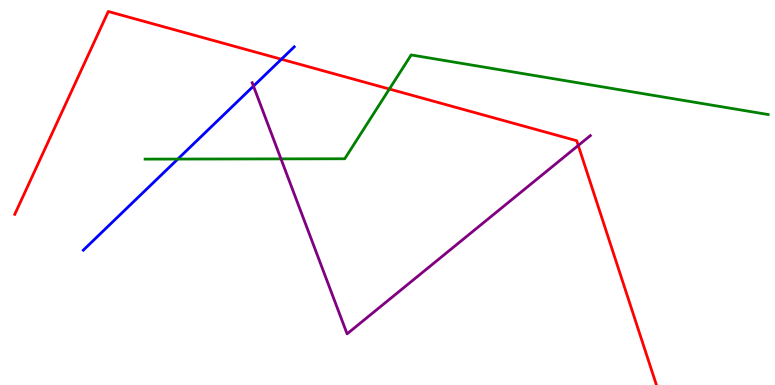[{'lines': ['blue', 'red'], 'intersections': [{'x': 3.63, 'y': 8.46}]}, {'lines': ['green', 'red'], 'intersections': [{'x': 5.02, 'y': 7.69}]}, {'lines': ['purple', 'red'], 'intersections': [{'x': 7.46, 'y': 6.22}]}, {'lines': ['blue', 'green'], 'intersections': [{'x': 2.29, 'y': 5.87}]}, {'lines': ['blue', 'purple'], 'intersections': [{'x': 3.27, 'y': 7.76}]}, {'lines': ['green', 'purple'], 'intersections': [{'x': 3.63, 'y': 5.87}]}]